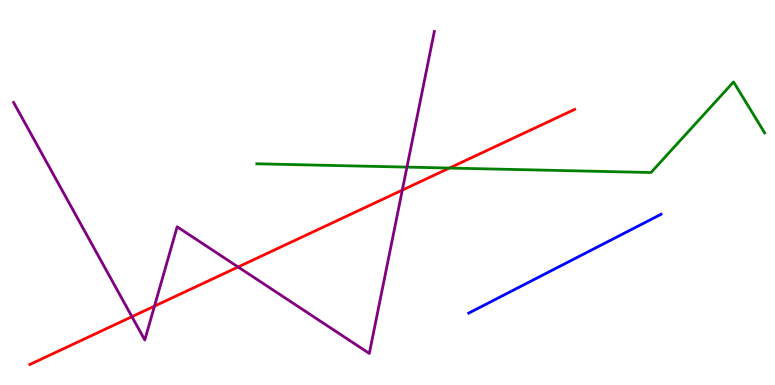[{'lines': ['blue', 'red'], 'intersections': []}, {'lines': ['green', 'red'], 'intersections': [{'x': 5.8, 'y': 5.63}]}, {'lines': ['purple', 'red'], 'intersections': [{'x': 1.7, 'y': 1.77}, {'x': 1.99, 'y': 2.05}, {'x': 3.07, 'y': 3.07}, {'x': 5.19, 'y': 5.06}]}, {'lines': ['blue', 'green'], 'intersections': []}, {'lines': ['blue', 'purple'], 'intersections': []}, {'lines': ['green', 'purple'], 'intersections': [{'x': 5.25, 'y': 5.66}]}]